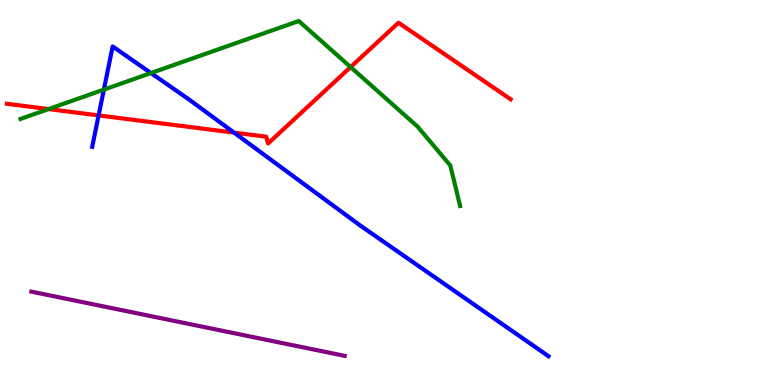[{'lines': ['blue', 'red'], 'intersections': [{'x': 1.27, 'y': 7.0}, {'x': 3.02, 'y': 6.56}]}, {'lines': ['green', 'red'], 'intersections': [{'x': 0.627, 'y': 7.17}, {'x': 4.52, 'y': 8.26}]}, {'lines': ['purple', 'red'], 'intersections': []}, {'lines': ['blue', 'green'], 'intersections': [{'x': 1.34, 'y': 7.67}, {'x': 1.95, 'y': 8.1}]}, {'lines': ['blue', 'purple'], 'intersections': []}, {'lines': ['green', 'purple'], 'intersections': []}]